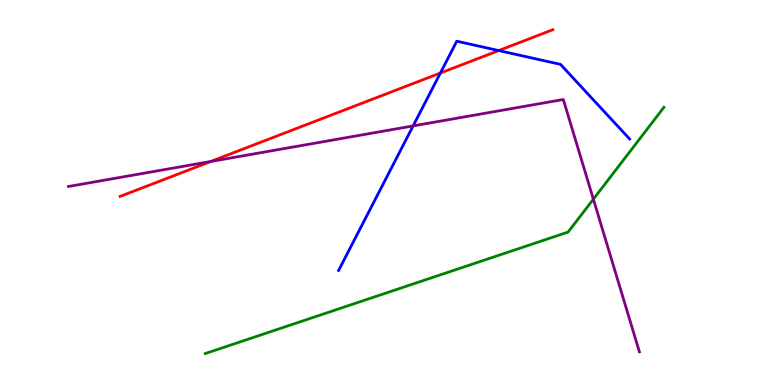[{'lines': ['blue', 'red'], 'intersections': [{'x': 5.68, 'y': 8.1}, {'x': 6.44, 'y': 8.69}]}, {'lines': ['green', 'red'], 'intersections': []}, {'lines': ['purple', 'red'], 'intersections': [{'x': 2.72, 'y': 5.81}]}, {'lines': ['blue', 'green'], 'intersections': []}, {'lines': ['blue', 'purple'], 'intersections': [{'x': 5.33, 'y': 6.73}]}, {'lines': ['green', 'purple'], 'intersections': [{'x': 7.66, 'y': 4.83}]}]